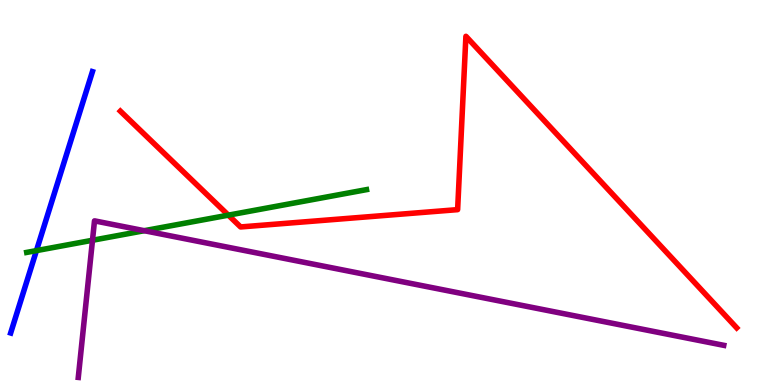[{'lines': ['blue', 'red'], 'intersections': []}, {'lines': ['green', 'red'], 'intersections': [{'x': 2.95, 'y': 4.41}]}, {'lines': ['purple', 'red'], 'intersections': []}, {'lines': ['blue', 'green'], 'intersections': [{'x': 0.47, 'y': 3.49}]}, {'lines': ['blue', 'purple'], 'intersections': []}, {'lines': ['green', 'purple'], 'intersections': [{'x': 1.19, 'y': 3.76}, {'x': 1.86, 'y': 4.01}]}]